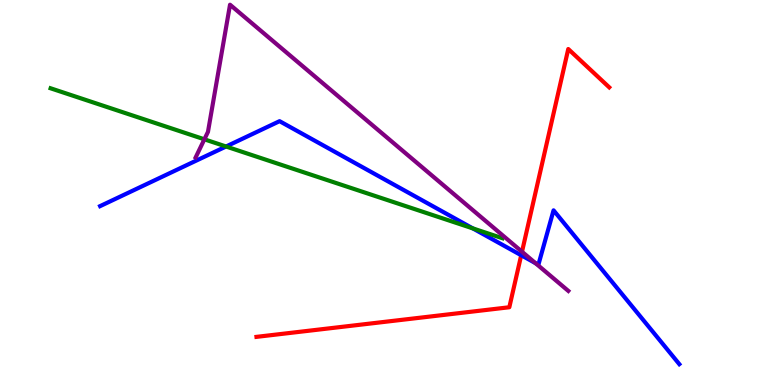[{'lines': ['blue', 'red'], 'intersections': [{'x': 6.73, 'y': 3.37}]}, {'lines': ['green', 'red'], 'intersections': []}, {'lines': ['purple', 'red'], 'intersections': [{'x': 6.74, 'y': 3.46}]}, {'lines': ['blue', 'green'], 'intersections': [{'x': 2.92, 'y': 6.19}, {'x': 6.1, 'y': 4.07}]}, {'lines': ['blue', 'purple'], 'intersections': [{'x': 6.91, 'y': 3.16}]}, {'lines': ['green', 'purple'], 'intersections': [{'x': 2.64, 'y': 6.38}]}]